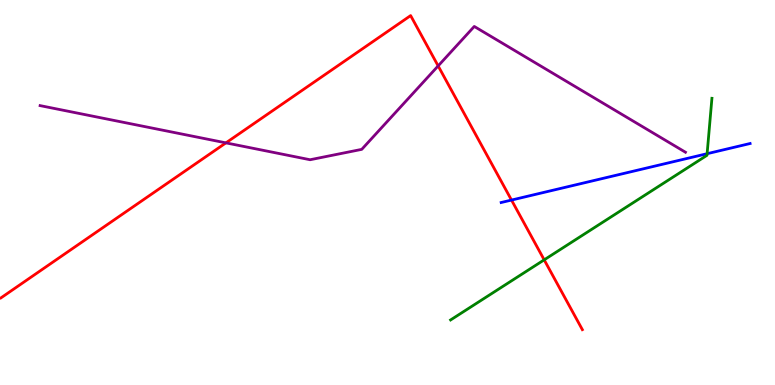[{'lines': ['blue', 'red'], 'intersections': [{'x': 6.6, 'y': 4.8}]}, {'lines': ['green', 'red'], 'intersections': [{'x': 7.02, 'y': 3.25}]}, {'lines': ['purple', 'red'], 'intersections': [{'x': 2.92, 'y': 6.29}, {'x': 5.65, 'y': 8.29}]}, {'lines': ['blue', 'green'], 'intersections': [{'x': 9.12, 'y': 6.01}]}, {'lines': ['blue', 'purple'], 'intersections': []}, {'lines': ['green', 'purple'], 'intersections': []}]